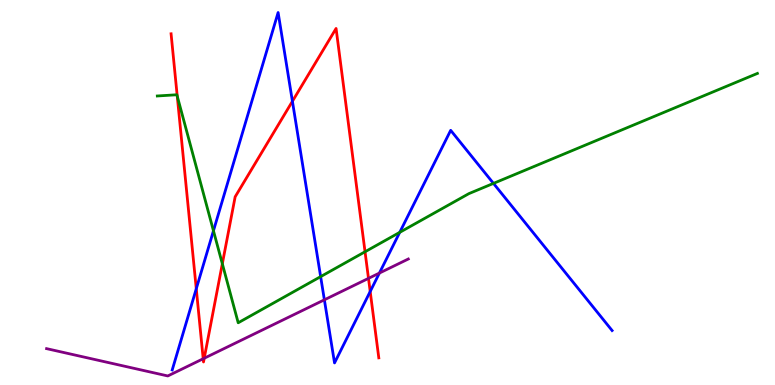[{'lines': ['blue', 'red'], 'intersections': [{'x': 2.53, 'y': 2.5}, {'x': 3.77, 'y': 7.37}, {'x': 4.78, 'y': 2.43}]}, {'lines': ['green', 'red'], 'intersections': [{'x': 2.29, 'y': 7.5}, {'x': 2.87, 'y': 3.15}, {'x': 4.71, 'y': 3.46}]}, {'lines': ['purple', 'red'], 'intersections': [{'x': 2.62, 'y': 0.682}, {'x': 2.64, 'y': 0.695}, {'x': 4.75, 'y': 2.77}]}, {'lines': ['blue', 'green'], 'intersections': [{'x': 2.75, 'y': 4.01}, {'x': 4.14, 'y': 2.81}, {'x': 5.16, 'y': 3.97}, {'x': 6.37, 'y': 5.24}]}, {'lines': ['blue', 'purple'], 'intersections': [{'x': 4.19, 'y': 2.21}, {'x': 4.9, 'y': 2.91}]}, {'lines': ['green', 'purple'], 'intersections': []}]